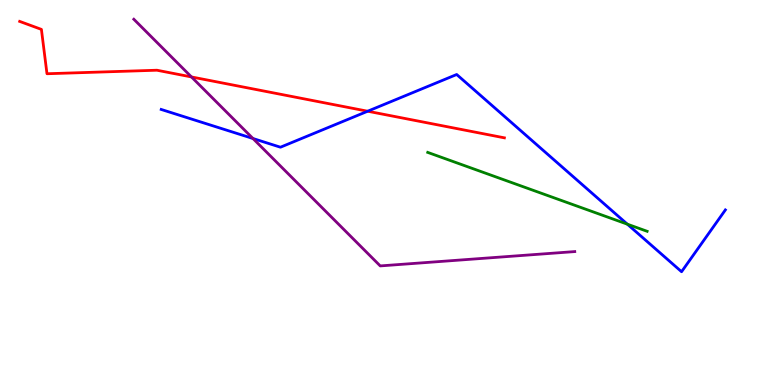[{'lines': ['blue', 'red'], 'intersections': [{'x': 4.74, 'y': 7.11}]}, {'lines': ['green', 'red'], 'intersections': []}, {'lines': ['purple', 'red'], 'intersections': [{'x': 2.47, 'y': 8.0}]}, {'lines': ['blue', 'green'], 'intersections': [{'x': 8.09, 'y': 4.18}]}, {'lines': ['blue', 'purple'], 'intersections': [{'x': 3.26, 'y': 6.4}]}, {'lines': ['green', 'purple'], 'intersections': []}]